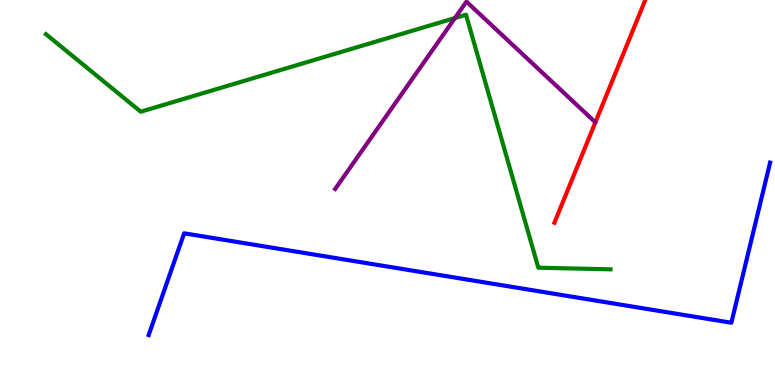[{'lines': ['blue', 'red'], 'intersections': []}, {'lines': ['green', 'red'], 'intersections': []}, {'lines': ['purple', 'red'], 'intersections': []}, {'lines': ['blue', 'green'], 'intersections': []}, {'lines': ['blue', 'purple'], 'intersections': []}, {'lines': ['green', 'purple'], 'intersections': [{'x': 5.87, 'y': 9.53}]}]